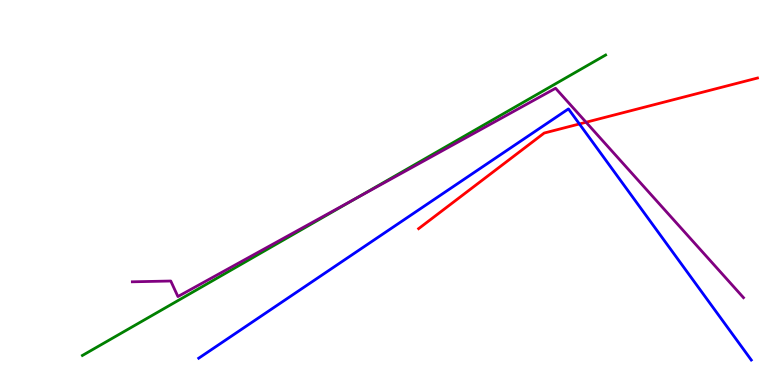[{'lines': ['blue', 'red'], 'intersections': [{'x': 7.48, 'y': 6.78}]}, {'lines': ['green', 'red'], 'intersections': []}, {'lines': ['purple', 'red'], 'intersections': [{'x': 7.56, 'y': 6.82}]}, {'lines': ['blue', 'green'], 'intersections': []}, {'lines': ['blue', 'purple'], 'intersections': []}, {'lines': ['green', 'purple'], 'intersections': [{'x': 4.61, 'y': 4.86}]}]